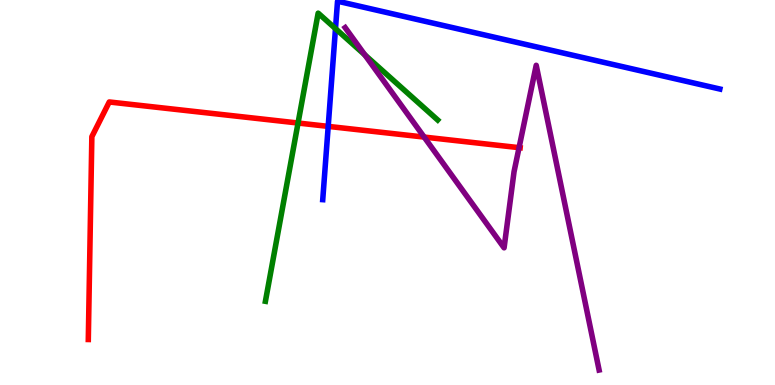[{'lines': ['blue', 'red'], 'intersections': [{'x': 4.23, 'y': 6.72}]}, {'lines': ['green', 'red'], 'intersections': [{'x': 3.85, 'y': 6.8}]}, {'lines': ['purple', 'red'], 'intersections': [{'x': 5.47, 'y': 6.44}, {'x': 6.7, 'y': 6.16}]}, {'lines': ['blue', 'green'], 'intersections': [{'x': 4.33, 'y': 9.26}]}, {'lines': ['blue', 'purple'], 'intersections': []}, {'lines': ['green', 'purple'], 'intersections': [{'x': 4.71, 'y': 8.58}]}]